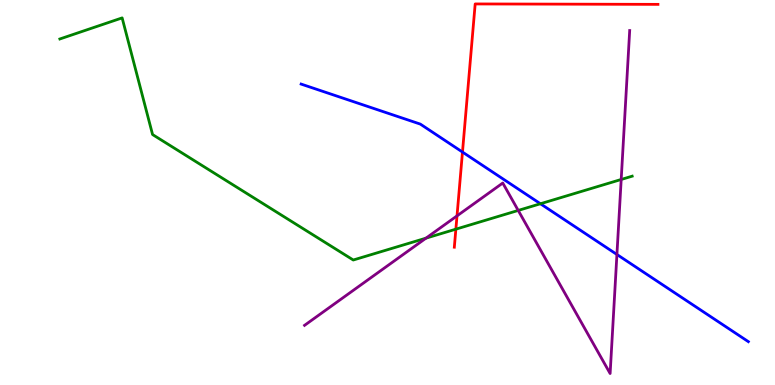[{'lines': ['blue', 'red'], 'intersections': [{'x': 5.97, 'y': 6.05}]}, {'lines': ['green', 'red'], 'intersections': [{'x': 5.88, 'y': 4.05}]}, {'lines': ['purple', 'red'], 'intersections': [{'x': 5.9, 'y': 4.39}]}, {'lines': ['blue', 'green'], 'intersections': [{'x': 6.97, 'y': 4.71}]}, {'lines': ['blue', 'purple'], 'intersections': [{'x': 7.96, 'y': 3.39}]}, {'lines': ['green', 'purple'], 'intersections': [{'x': 5.5, 'y': 3.81}, {'x': 6.69, 'y': 4.53}, {'x': 8.02, 'y': 5.34}]}]